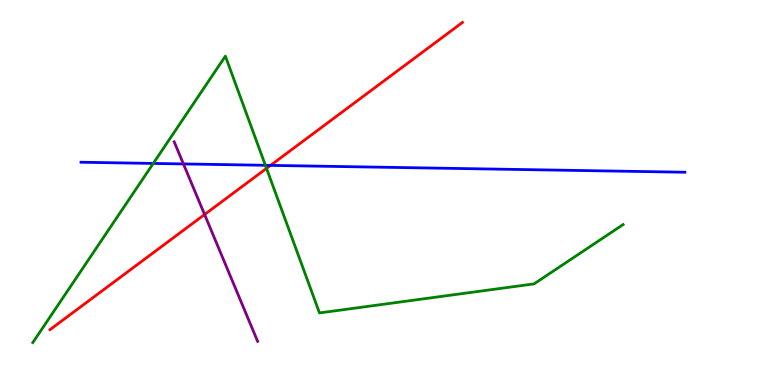[{'lines': ['blue', 'red'], 'intersections': [{'x': 3.49, 'y': 5.7}]}, {'lines': ['green', 'red'], 'intersections': [{'x': 3.44, 'y': 5.63}]}, {'lines': ['purple', 'red'], 'intersections': [{'x': 2.64, 'y': 4.43}]}, {'lines': ['blue', 'green'], 'intersections': [{'x': 1.98, 'y': 5.75}, {'x': 3.42, 'y': 5.71}]}, {'lines': ['blue', 'purple'], 'intersections': [{'x': 2.37, 'y': 5.74}]}, {'lines': ['green', 'purple'], 'intersections': []}]